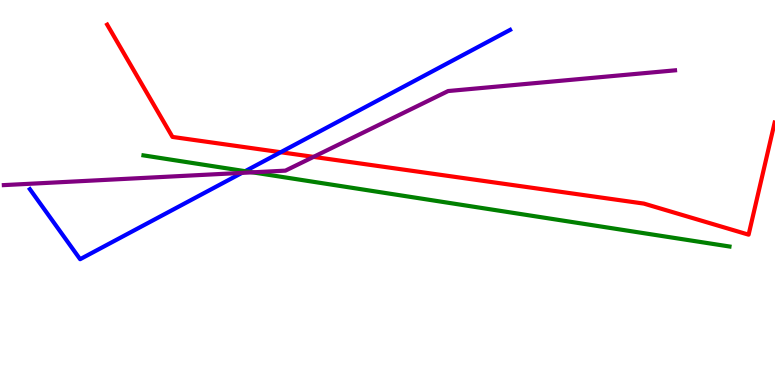[{'lines': ['blue', 'red'], 'intersections': [{'x': 3.62, 'y': 6.05}]}, {'lines': ['green', 'red'], 'intersections': []}, {'lines': ['purple', 'red'], 'intersections': [{'x': 4.05, 'y': 5.93}]}, {'lines': ['blue', 'green'], 'intersections': [{'x': 3.16, 'y': 5.55}]}, {'lines': ['blue', 'purple'], 'intersections': [{'x': 3.12, 'y': 5.51}]}, {'lines': ['green', 'purple'], 'intersections': [{'x': 3.26, 'y': 5.52}]}]